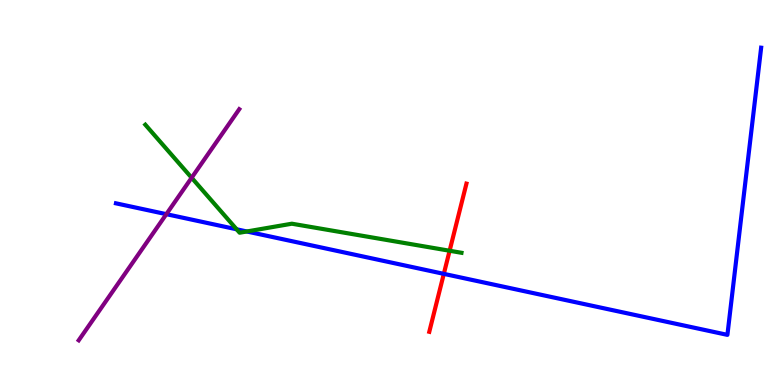[{'lines': ['blue', 'red'], 'intersections': [{'x': 5.73, 'y': 2.89}]}, {'lines': ['green', 'red'], 'intersections': [{'x': 5.8, 'y': 3.49}]}, {'lines': ['purple', 'red'], 'intersections': []}, {'lines': ['blue', 'green'], 'intersections': [{'x': 3.05, 'y': 4.04}, {'x': 3.18, 'y': 3.99}]}, {'lines': ['blue', 'purple'], 'intersections': [{'x': 2.15, 'y': 4.44}]}, {'lines': ['green', 'purple'], 'intersections': [{'x': 2.47, 'y': 5.38}]}]